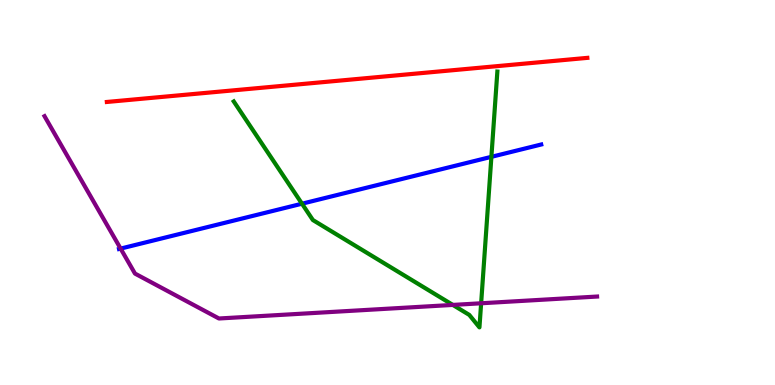[{'lines': ['blue', 'red'], 'intersections': []}, {'lines': ['green', 'red'], 'intersections': []}, {'lines': ['purple', 'red'], 'intersections': []}, {'lines': ['blue', 'green'], 'intersections': [{'x': 3.9, 'y': 4.71}, {'x': 6.34, 'y': 5.93}]}, {'lines': ['blue', 'purple'], 'intersections': [{'x': 1.56, 'y': 3.54}]}, {'lines': ['green', 'purple'], 'intersections': [{'x': 5.84, 'y': 2.08}, {'x': 6.21, 'y': 2.12}]}]